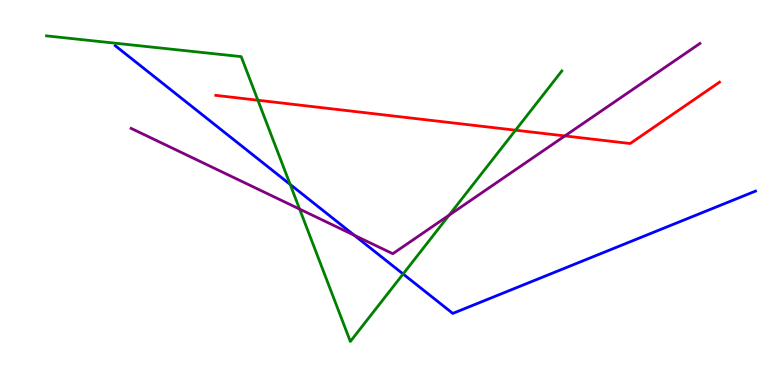[{'lines': ['blue', 'red'], 'intersections': []}, {'lines': ['green', 'red'], 'intersections': [{'x': 3.33, 'y': 7.4}, {'x': 6.65, 'y': 6.62}]}, {'lines': ['purple', 'red'], 'intersections': [{'x': 7.29, 'y': 6.47}]}, {'lines': ['blue', 'green'], 'intersections': [{'x': 3.74, 'y': 5.21}, {'x': 5.2, 'y': 2.88}]}, {'lines': ['blue', 'purple'], 'intersections': [{'x': 4.57, 'y': 3.89}]}, {'lines': ['green', 'purple'], 'intersections': [{'x': 3.87, 'y': 4.57}, {'x': 5.79, 'y': 4.41}]}]